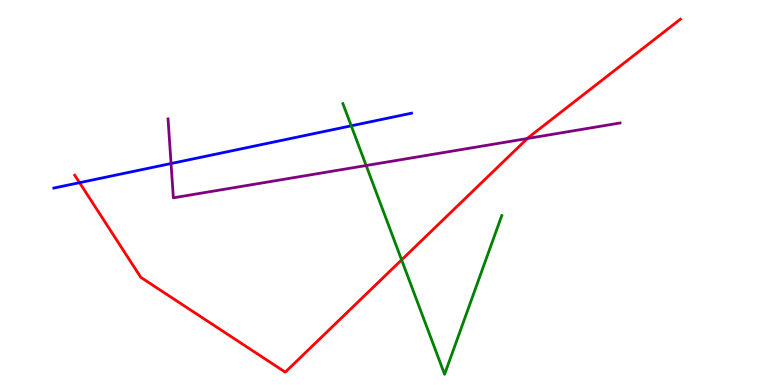[{'lines': ['blue', 'red'], 'intersections': [{'x': 1.03, 'y': 5.26}]}, {'lines': ['green', 'red'], 'intersections': [{'x': 5.18, 'y': 3.25}]}, {'lines': ['purple', 'red'], 'intersections': [{'x': 6.8, 'y': 6.4}]}, {'lines': ['blue', 'green'], 'intersections': [{'x': 4.53, 'y': 6.73}]}, {'lines': ['blue', 'purple'], 'intersections': [{'x': 2.21, 'y': 5.75}]}, {'lines': ['green', 'purple'], 'intersections': [{'x': 4.72, 'y': 5.7}]}]